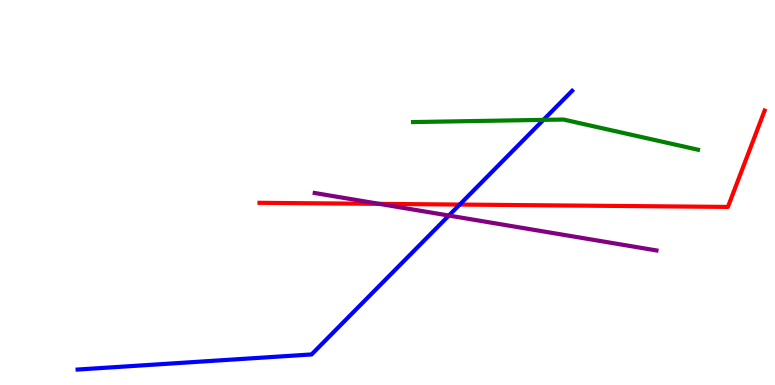[{'lines': ['blue', 'red'], 'intersections': [{'x': 5.93, 'y': 4.69}]}, {'lines': ['green', 'red'], 'intersections': []}, {'lines': ['purple', 'red'], 'intersections': [{'x': 4.89, 'y': 4.7}]}, {'lines': ['blue', 'green'], 'intersections': [{'x': 7.01, 'y': 6.89}]}, {'lines': ['blue', 'purple'], 'intersections': [{'x': 5.79, 'y': 4.4}]}, {'lines': ['green', 'purple'], 'intersections': []}]